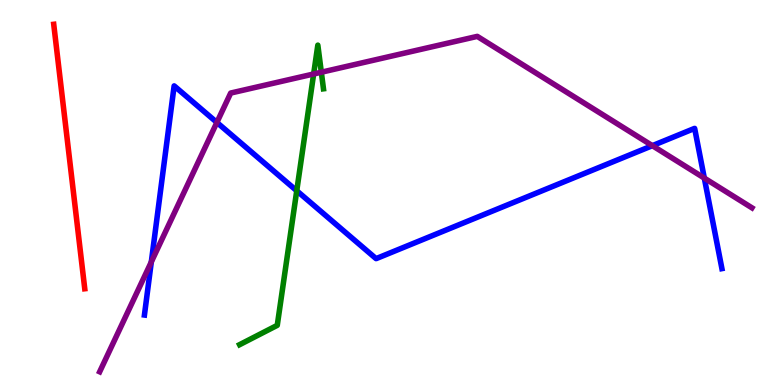[{'lines': ['blue', 'red'], 'intersections': []}, {'lines': ['green', 'red'], 'intersections': []}, {'lines': ['purple', 'red'], 'intersections': []}, {'lines': ['blue', 'green'], 'intersections': [{'x': 3.83, 'y': 5.05}]}, {'lines': ['blue', 'purple'], 'intersections': [{'x': 1.95, 'y': 3.2}, {'x': 2.8, 'y': 6.82}, {'x': 8.42, 'y': 6.22}, {'x': 9.09, 'y': 5.37}]}, {'lines': ['green', 'purple'], 'intersections': [{'x': 4.05, 'y': 8.08}, {'x': 4.15, 'y': 8.12}]}]